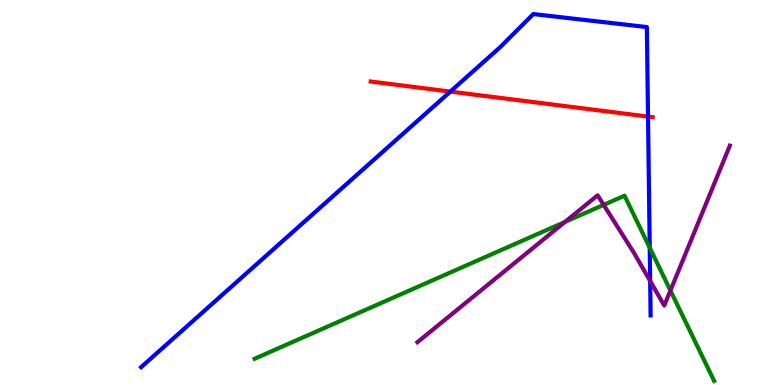[{'lines': ['blue', 'red'], 'intersections': [{'x': 5.81, 'y': 7.62}, {'x': 8.36, 'y': 6.97}]}, {'lines': ['green', 'red'], 'intersections': []}, {'lines': ['purple', 'red'], 'intersections': []}, {'lines': ['blue', 'green'], 'intersections': [{'x': 8.38, 'y': 3.56}]}, {'lines': ['blue', 'purple'], 'intersections': [{'x': 8.39, 'y': 2.7}]}, {'lines': ['green', 'purple'], 'intersections': [{'x': 7.29, 'y': 4.23}, {'x': 7.79, 'y': 4.68}, {'x': 8.65, 'y': 2.45}]}]